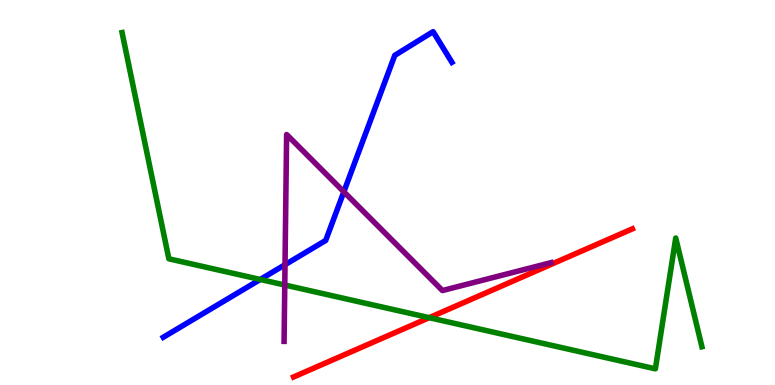[{'lines': ['blue', 'red'], 'intersections': []}, {'lines': ['green', 'red'], 'intersections': [{'x': 5.54, 'y': 1.75}]}, {'lines': ['purple', 'red'], 'intersections': []}, {'lines': ['blue', 'green'], 'intersections': [{'x': 3.36, 'y': 2.74}]}, {'lines': ['blue', 'purple'], 'intersections': [{'x': 3.68, 'y': 3.12}, {'x': 4.44, 'y': 5.02}]}, {'lines': ['green', 'purple'], 'intersections': [{'x': 3.67, 'y': 2.6}]}]